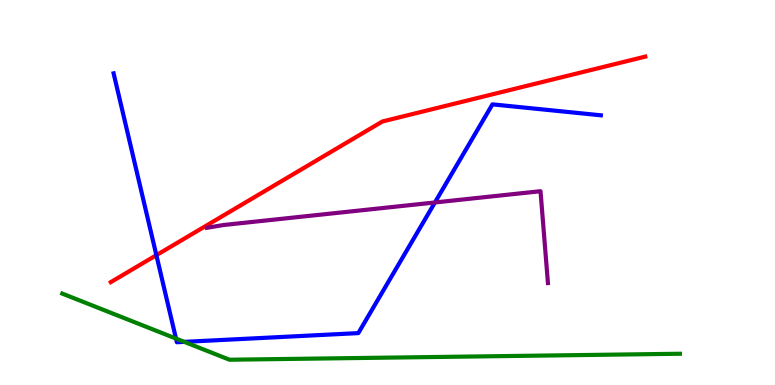[{'lines': ['blue', 'red'], 'intersections': [{'x': 2.02, 'y': 3.37}]}, {'lines': ['green', 'red'], 'intersections': []}, {'lines': ['purple', 'red'], 'intersections': []}, {'lines': ['blue', 'green'], 'intersections': [{'x': 2.27, 'y': 1.21}, {'x': 2.38, 'y': 1.12}]}, {'lines': ['blue', 'purple'], 'intersections': [{'x': 5.61, 'y': 4.74}]}, {'lines': ['green', 'purple'], 'intersections': []}]